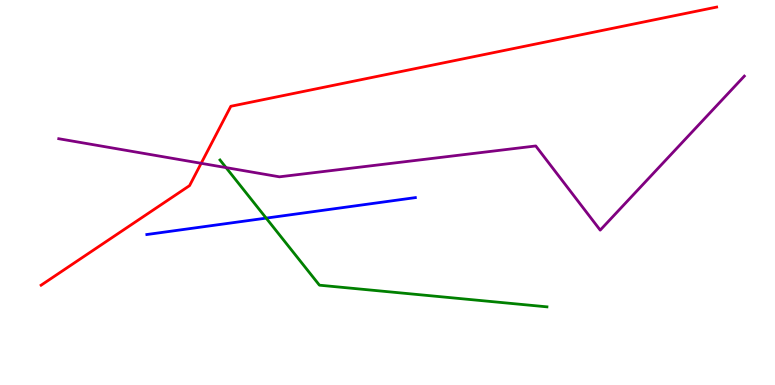[{'lines': ['blue', 'red'], 'intersections': []}, {'lines': ['green', 'red'], 'intersections': []}, {'lines': ['purple', 'red'], 'intersections': [{'x': 2.6, 'y': 5.76}]}, {'lines': ['blue', 'green'], 'intersections': [{'x': 3.43, 'y': 4.33}]}, {'lines': ['blue', 'purple'], 'intersections': []}, {'lines': ['green', 'purple'], 'intersections': [{'x': 2.92, 'y': 5.65}]}]